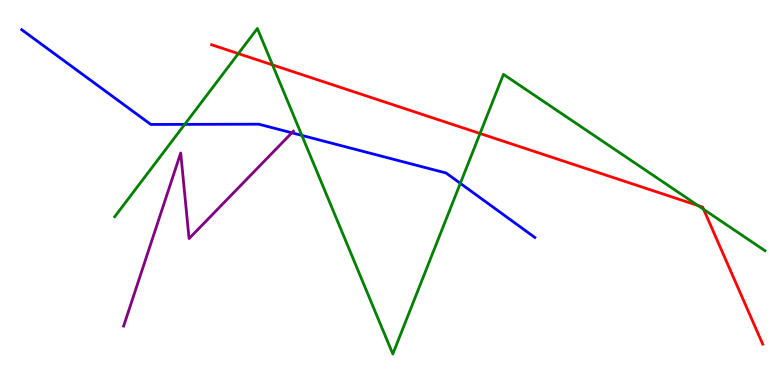[{'lines': ['blue', 'red'], 'intersections': []}, {'lines': ['green', 'red'], 'intersections': [{'x': 3.08, 'y': 8.61}, {'x': 3.52, 'y': 8.31}, {'x': 6.19, 'y': 6.53}, {'x': 9.01, 'y': 4.66}, {'x': 9.08, 'y': 4.56}]}, {'lines': ['purple', 'red'], 'intersections': []}, {'lines': ['blue', 'green'], 'intersections': [{'x': 2.38, 'y': 6.77}, {'x': 3.89, 'y': 6.48}, {'x': 5.94, 'y': 5.24}]}, {'lines': ['blue', 'purple'], 'intersections': [{'x': 3.77, 'y': 6.55}]}, {'lines': ['green', 'purple'], 'intersections': []}]